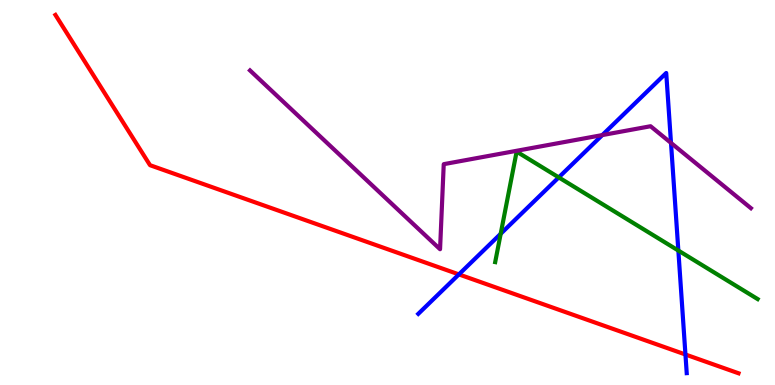[{'lines': ['blue', 'red'], 'intersections': [{'x': 5.92, 'y': 2.87}, {'x': 8.84, 'y': 0.792}]}, {'lines': ['green', 'red'], 'intersections': []}, {'lines': ['purple', 'red'], 'intersections': []}, {'lines': ['blue', 'green'], 'intersections': [{'x': 6.46, 'y': 3.93}, {'x': 7.21, 'y': 5.39}, {'x': 8.75, 'y': 3.49}]}, {'lines': ['blue', 'purple'], 'intersections': [{'x': 7.77, 'y': 6.49}, {'x': 8.66, 'y': 6.29}]}, {'lines': ['green', 'purple'], 'intersections': []}]